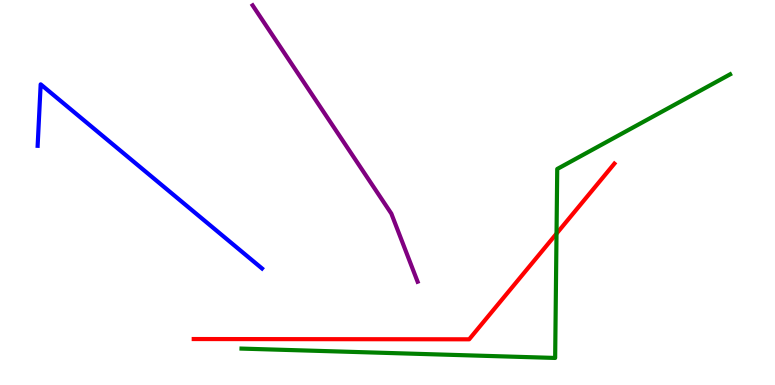[{'lines': ['blue', 'red'], 'intersections': []}, {'lines': ['green', 'red'], 'intersections': [{'x': 7.18, 'y': 3.93}]}, {'lines': ['purple', 'red'], 'intersections': []}, {'lines': ['blue', 'green'], 'intersections': []}, {'lines': ['blue', 'purple'], 'intersections': []}, {'lines': ['green', 'purple'], 'intersections': []}]